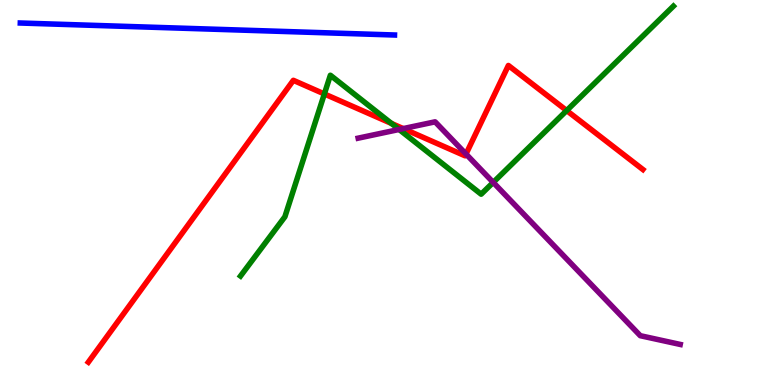[{'lines': ['blue', 'red'], 'intersections': []}, {'lines': ['green', 'red'], 'intersections': [{'x': 4.19, 'y': 7.56}, {'x': 5.05, 'y': 6.79}, {'x': 7.31, 'y': 7.13}]}, {'lines': ['purple', 'red'], 'intersections': [{'x': 5.2, 'y': 6.66}, {'x': 6.01, 'y': 6.0}]}, {'lines': ['blue', 'green'], 'intersections': []}, {'lines': ['blue', 'purple'], 'intersections': []}, {'lines': ['green', 'purple'], 'intersections': [{'x': 5.15, 'y': 6.64}, {'x': 6.36, 'y': 5.26}]}]